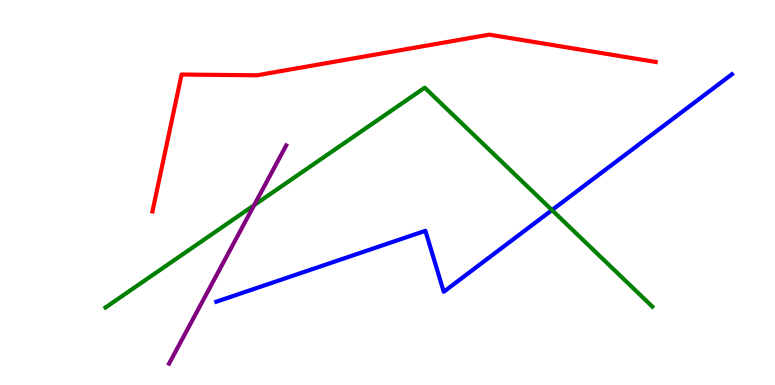[{'lines': ['blue', 'red'], 'intersections': []}, {'lines': ['green', 'red'], 'intersections': []}, {'lines': ['purple', 'red'], 'intersections': []}, {'lines': ['blue', 'green'], 'intersections': [{'x': 7.12, 'y': 4.54}]}, {'lines': ['blue', 'purple'], 'intersections': []}, {'lines': ['green', 'purple'], 'intersections': [{'x': 3.28, 'y': 4.67}]}]